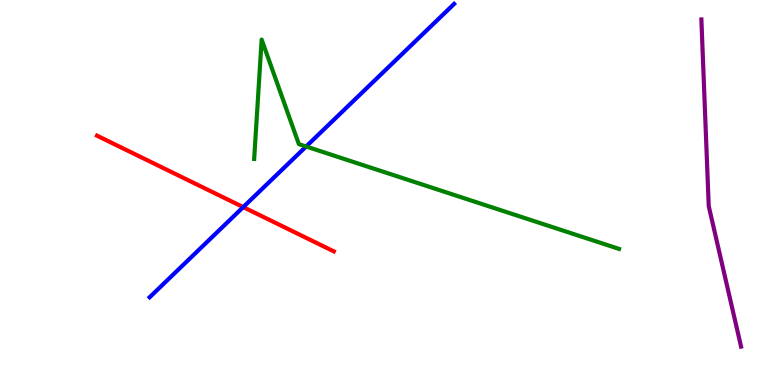[{'lines': ['blue', 'red'], 'intersections': [{'x': 3.14, 'y': 4.62}]}, {'lines': ['green', 'red'], 'intersections': []}, {'lines': ['purple', 'red'], 'intersections': []}, {'lines': ['blue', 'green'], 'intersections': [{'x': 3.95, 'y': 6.19}]}, {'lines': ['blue', 'purple'], 'intersections': []}, {'lines': ['green', 'purple'], 'intersections': []}]